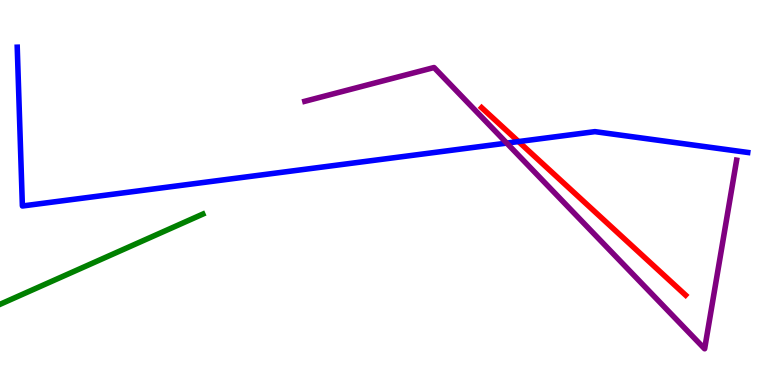[{'lines': ['blue', 'red'], 'intersections': [{'x': 6.69, 'y': 6.32}]}, {'lines': ['green', 'red'], 'intersections': []}, {'lines': ['purple', 'red'], 'intersections': []}, {'lines': ['blue', 'green'], 'intersections': []}, {'lines': ['blue', 'purple'], 'intersections': [{'x': 6.54, 'y': 6.28}]}, {'lines': ['green', 'purple'], 'intersections': []}]